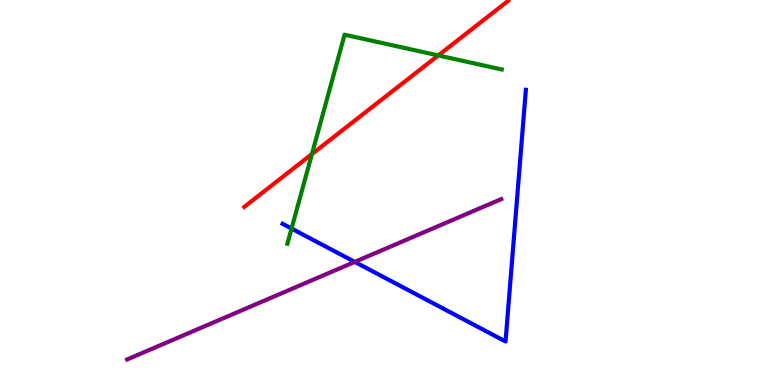[{'lines': ['blue', 'red'], 'intersections': []}, {'lines': ['green', 'red'], 'intersections': [{'x': 4.03, 'y': 6.0}, {'x': 5.66, 'y': 8.56}]}, {'lines': ['purple', 'red'], 'intersections': []}, {'lines': ['blue', 'green'], 'intersections': [{'x': 3.76, 'y': 4.06}]}, {'lines': ['blue', 'purple'], 'intersections': [{'x': 4.58, 'y': 3.2}]}, {'lines': ['green', 'purple'], 'intersections': []}]